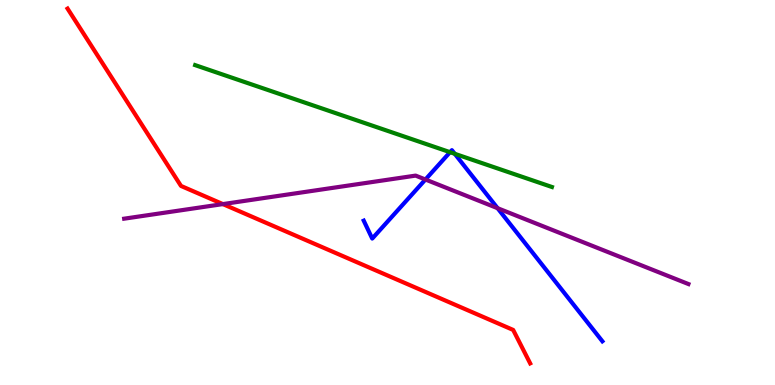[{'lines': ['blue', 'red'], 'intersections': []}, {'lines': ['green', 'red'], 'intersections': []}, {'lines': ['purple', 'red'], 'intersections': [{'x': 2.88, 'y': 4.7}]}, {'lines': ['blue', 'green'], 'intersections': [{'x': 5.81, 'y': 6.05}, {'x': 5.87, 'y': 6.01}]}, {'lines': ['blue', 'purple'], 'intersections': [{'x': 5.49, 'y': 5.34}, {'x': 6.42, 'y': 4.59}]}, {'lines': ['green', 'purple'], 'intersections': []}]